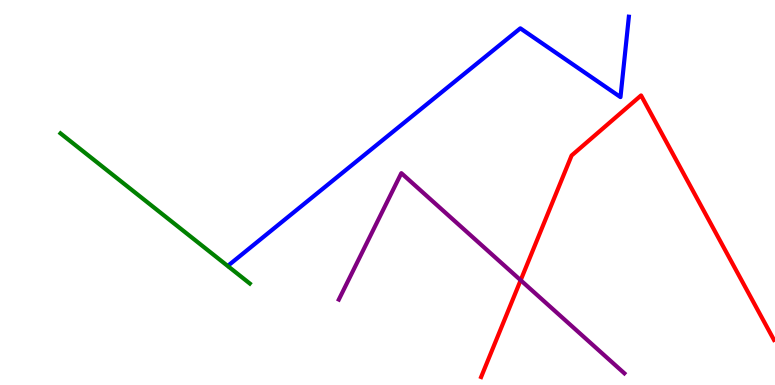[{'lines': ['blue', 'red'], 'intersections': []}, {'lines': ['green', 'red'], 'intersections': []}, {'lines': ['purple', 'red'], 'intersections': [{'x': 6.72, 'y': 2.72}]}, {'lines': ['blue', 'green'], 'intersections': []}, {'lines': ['blue', 'purple'], 'intersections': []}, {'lines': ['green', 'purple'], 'intersections': []}]